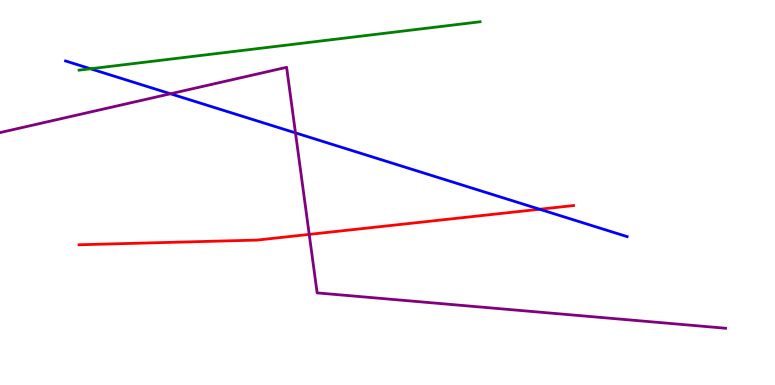[{'lines': ['blue', 'red'], 'intersections': [{'x': 6.96, 'y': 4.57}]}, {'lines': ['green', 'red'], 'intersections': []}, {'lines': ['purple', 'red'], 'intersections': [{'x': 3.99, 'y': 3.91}]}, {'lines': ['blue', 'green'], 'intersections': [{'x': 1.17, 'y': 8.21}]}, {'lines': ['blue', 'purple'], 'intersections': [{'x': 2.2, 'y': 7.56}, {'x': 3.81, 'y': 6.55}]}, {'lines': ['green', 'purple'], 'intersections': []}]